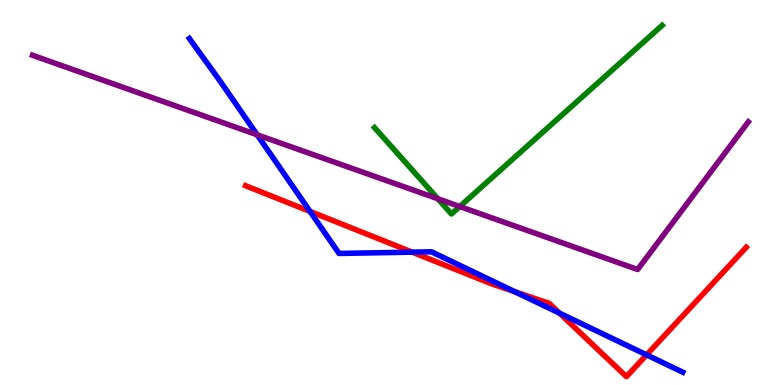[{'lines': ['blue', 'red'], 'intersections': [{'x': 4.0, 'y': 4.51}, {'x': 5.32, 'y': 3.45}, {'x': 6.64, 'y': 2.42}, {'x': 7.22, 'y': 1.87}, {'x': 8.34, 'y': 0.783}]}, {'lines': ['green', 'red'], 'intersections': []}, {'lines': ['purple', 'red'], 'intersections': []}, {'lines': ['blue', 'green'], 'intersections': []}, {'lines': ['blue', 'purple'], 'intersections': [{'x': 3.32, 'y': 6.5}]}, {'lines': ['green', 'purple'], 'intersections': [{'x': 5.65, 'y': 4.84}, {'x': 5.93, 'y': 4.64}]}]